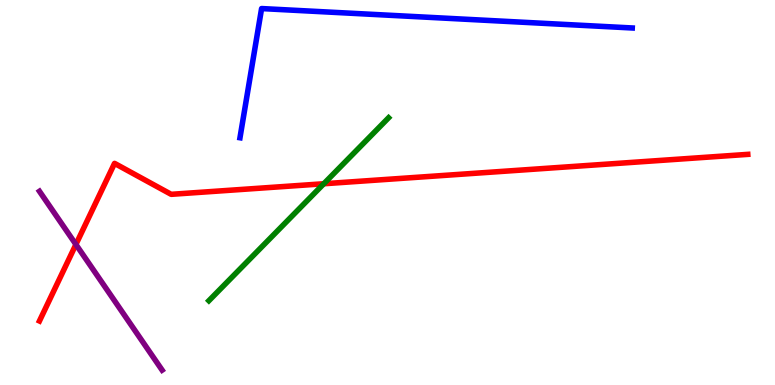[{'lines': ['blue', 'red'], 'intersections': []}, {'lines': ['green', 'red'], 'intersections': [{'x': 4.18, 'y': 5.23}]}, {'lines': ['purple', 'red'], 'intersections': [{'x': 0.98, 'y': 3.65}]}, {'lines': ['blue', 'green'], 'intersections': []}, {'lines': ['blue', 'purple'], 'intersections': []}, {'lines': ['green', 'purple'], 'intersections': []}]